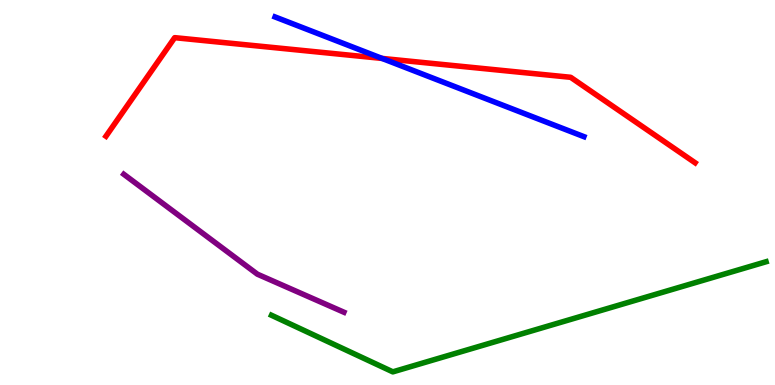[{'lines': ['blue', 'red'], 'intersections': [{'x': 4.93, 'y': 8.48}]}, {'lines': ['green', 'red'], 'intersections': []}, {'lines': ['purple', 'red'], 'intersections': []}, {'lines': ['blue', 'green'], 'intersections': []}, {'lines': ['blue', 'purple'], 'intersections': []}, {'lines': ['green', 'purple'], 'intersections': []}]